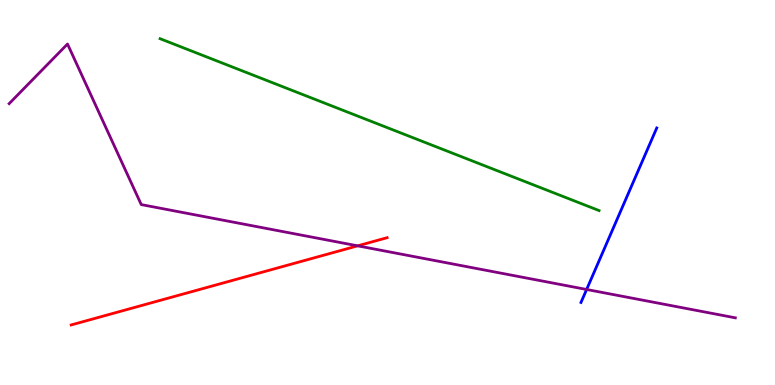[{'lines': ['blue', 'red'], 'intersections': []}, {'lines': ['green', 'red'], 'intersections': []}, {'lines': ['purple', 'red'], 'intersections': [{'x': 4.61, 'y': 3.61}]}, {'lines': ['blue', 'green'], 'intersections': []}, {'lines': ['blue', 'purple'], 'intersections': [{'x': 7.57, 'y': 2.48}]}, {'lines': ['green', 'purple'], 'intersections': []}]